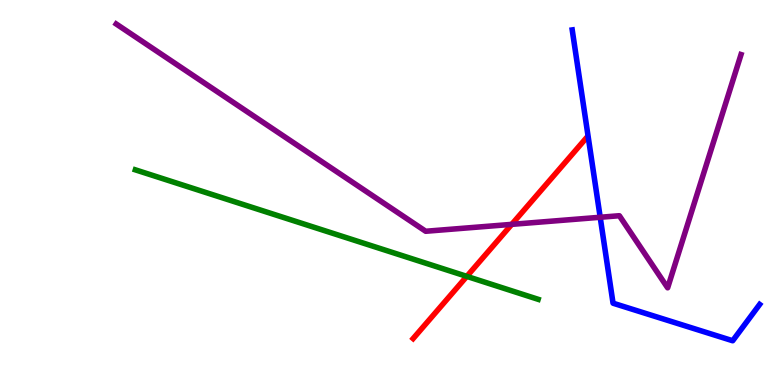[{'lines': ['blue', 'red'], 'intersections': []}, {'lines': ['green', 'red'], 'intersections': [{'x': 6.02, 'y': 2.82}]}, {'lines': ['purple', 'red'], 'intersections': [{'x': 6.6, 'y': 4.17}]}, {'lines': ['blue', 'green'], 'intersections': []}, {'lines': ['blue', 'purple'], 'intersections': [{'x': 7.74, 'y': 4.36}]}, {'lines': ['green', 'purple'], 'intersections': []}]